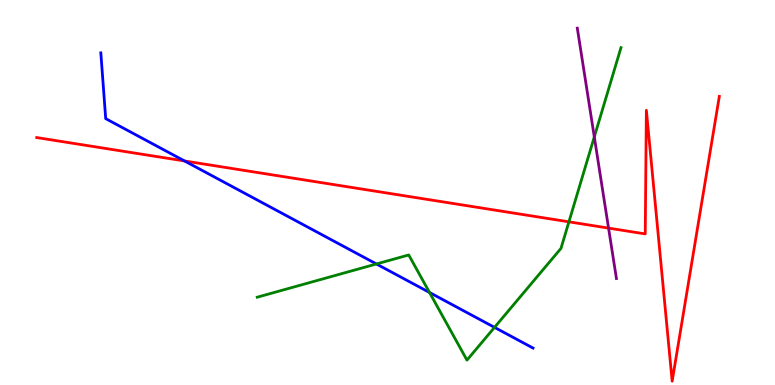[{'lines': ['blue', 'red'], 'intersections': [{'x': 2.38, 'y': 5.82}]}, {'lines': ['green', 'red'], 'intersections': [{'x': 7.34, 'y': 4.24}]}, {'lines': ['purple', 'red'], 'intersections': [{'x': 7.85, 'y': 4.08}]}, {'lines': ['blue', 'green'], 'intersections': [{'x': 4.86, 'y': 3.14}, {'x': 5.54, 'y': 2.4}, {'x': 6.38, 'y': 1.5}]}, {'lines': ['blue', 'purple'], 'intersections': []}, {'lines': ['green', 'purple'], 'intersections': [{'x': 7.67, 'y': 6.44}]}]